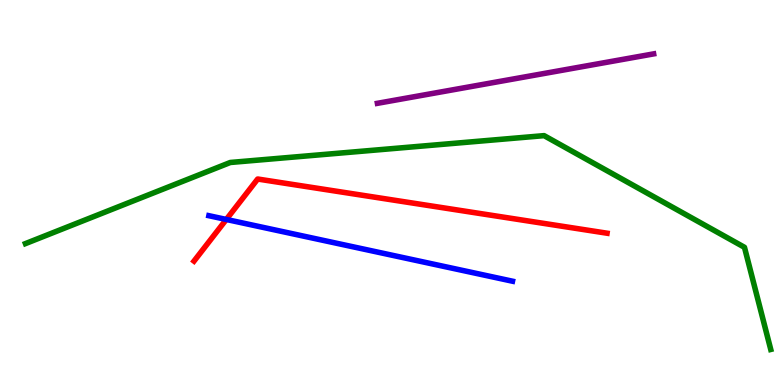[{'lines': ['blue', 'red'], 'intersections': [{'x': 2.92, 'y': 4.3}]}, {'lines': ['green', 'red'], 'intersections': []}, {'lines': ['purple', 'red'], 'intersections': []}, {'lines': ['blue', 'green'], 'intersections': []}, {'lines': ['blue', 'purple'], 'intersections': []}, {'lines': ['green', 'purple'], 'intersections': []}]